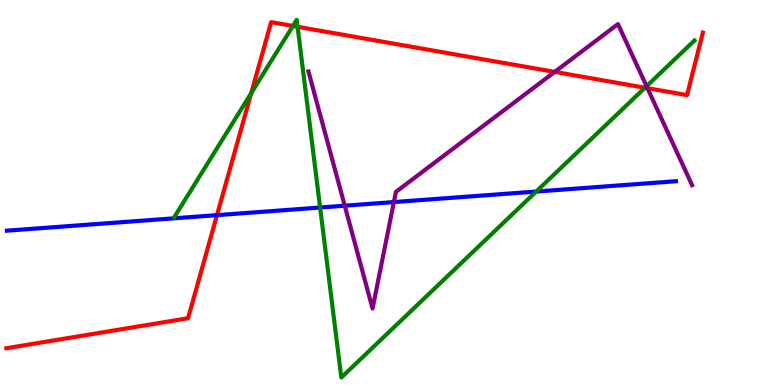[{'lines': ['blue', 'red'], 'intersections': [{'x': 2.8, 'y': 4.41}]}, {'lines': ['green', 'red'], 'intersections': [{'x': 3.24, 'y': 7.58}, {'x': 3.78, 'y': 9.33}, {'x': 3.84, 'y': 9.3}, {'x': 8.32, 'y': 7.72}]}, {'lines': ['purple', 'red'], 'intersections': [{'x': 7.16, 'y': 8.13}, {'x': 8.35, 'y': 7.71}]}, {'lines': ['blue', 'green'], 'intersections': [{'x': 4.13, 'y': 4.61}, {'x': 6.92, 'y': 5.02}]}, {'lines': ['blue', 'purple'], 'intersections': [{'x': 4.45, 'y': 4.66}, {'x': 5.08, 'y': 4.75}]}, {'lines': ['green', 'purple'], 'intersections': [{'x': 8.34, 'y': 7.76}]}]